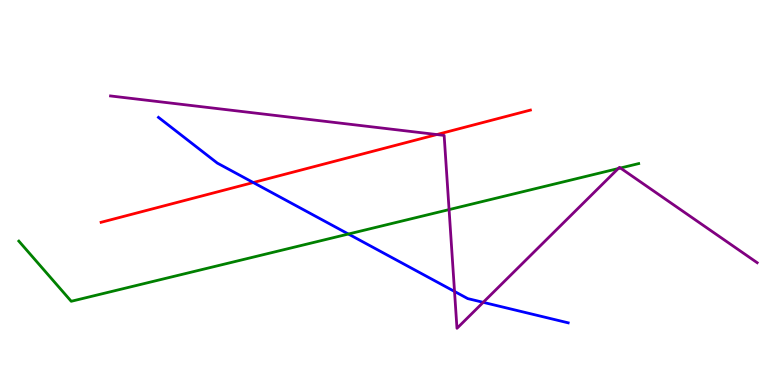[{'lines': ['blue', 'red'], 'intersections': [{'x': 3.27, 'y': 5.26}]}, {'lines': ['green', 'red'], 'intersections': []}, {'lines': ['purple', 'red'], 'intersections': [{'x': 5.64, 'y': 6.51}]}, {'lines': ['blue', 'green'], 'intersections': [{'x': 4.5, 'y': 3.92}]}, {'lines': ['blue', 'purple'], 'intersections': [{'x': 5.86, 'y': 2.43}, {'x': 6.23, 'y': 2.15}]}, {'lines': ['green', 'purple'], 'intersections': [{'x': 5.79, 'y': 4.56}, {'x': 7.98, 'y': 5.62}, {'x': 8.01, 'y': 5.64}]}]